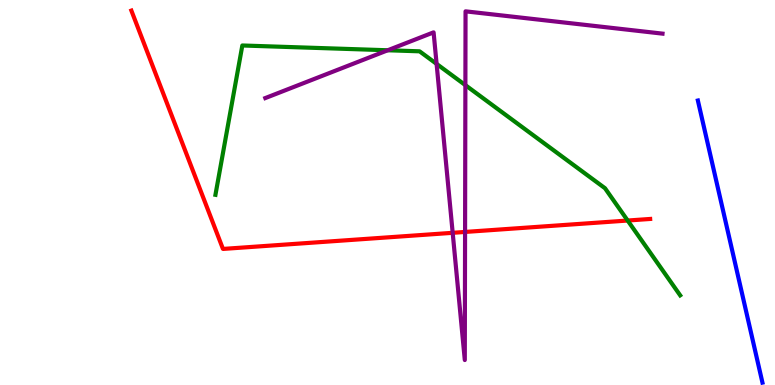[{'lines': ['blue', 'red'], 'intersections': []}, {'lines': ['green', 'red'], 'intersections': [{'x': 8.1, 'y': 4.27}]}, {'lines': ['purple', 'red'], 'intersections': [{'x': 5.84, 'y': 3.95}, {'x': 6.0, 'y': 3.98}]}, {'lines': ['blue', 'green'], 'intersections': []}, {'lines': ['blue', 'purple'], 'intersections': []}, {'lines': ['green', 'purple'], 'intersections': [{'x': 5.0, 'y': 8.69}, {'x': 5.63, 'y': 8.34}, {'x': 6.0, 'y': 7.79}]}]